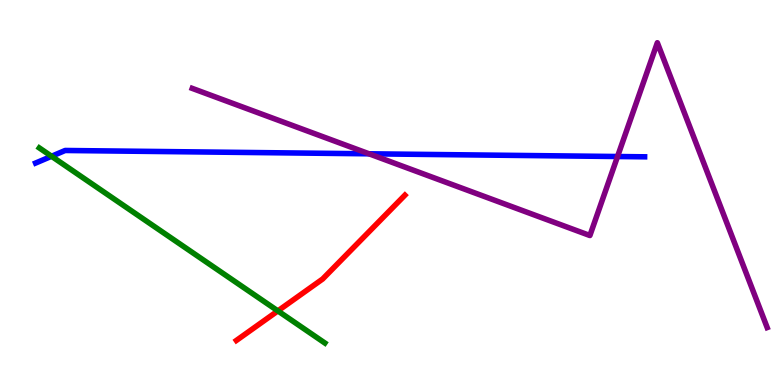[{'lines': ['blue', 'red'], 'intersections': []}, {'lines': ['green', 'red'], 'intersections': [{'x': 3.59, 'y': 1.92}]}, {'lines': ['purple', 'red'], 'intersections': []}, {'lines': ['blue', 'green'], 'intersections': [{'x': 0.665, 'y': 5.94}]}, {'lines': ['blue', 'purple'], 'intersections': [{'x': 4.76, 'y': 6.01}, {'x': 7.97, 'y': 5.93}]}, {'lines': ['green', 'purple'], 'intersections': []}]